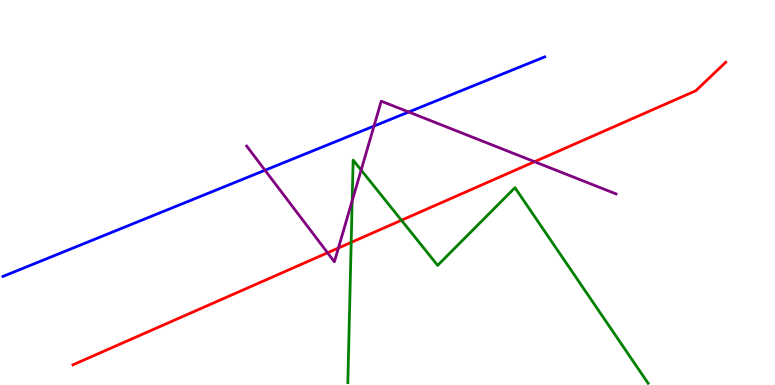[{'lines': ['blue', 'red'], 'intersections': []}, {'lines': ['green', 'red'], 'intersections': [{'x': 4.53, 'y': 3.7}, {'x': 5.18, 'y': 4.28}]}, {'lines': ['purple', 'red'], 'intersections': [{'x': 4.23, 'y': 3.43}, {'x': 4.37, 'y': 3.56}, {'x': 6.9, 'y': 5.8}]}, {'lines': ['blue', 'green'], 'intersections': []}, {'lines': ['blue', 'purple'], 'intersections': [{'x': 3.42, 'y': 5.58}, {'x': 4.83, 'y': 6.73}, {'x': 5.27, 'y': 7.09}]}, {'lines': ['green', 'purple'], 'intersections': [{'x': 4.54, 'y': 4.78}, {'x': 4.66, 'y': 5.58}]}]